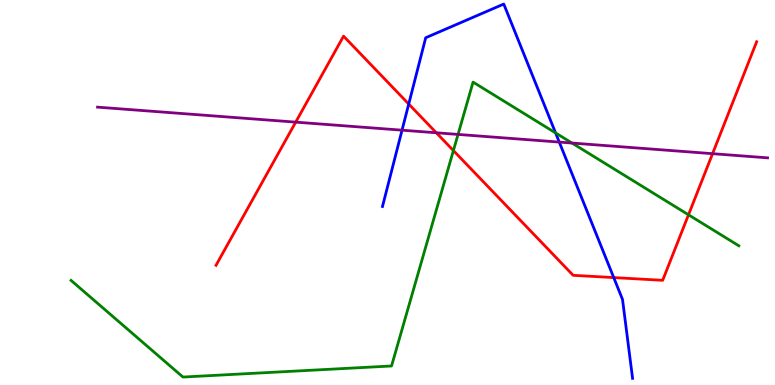[{'lines': ['blue', 'red'], 'intersections': [{'x': 5.27, 'y': 7.3}, {'x': 7.92, 'y': 2.79}]}, {'lines': ['green', 'red'], 'intersections': [{'x': 5.85, 'y': 6.09}, {'x': 8.88, 'y': 4.42}]}, {'lines': ['purple', 'red'], 'intersections': [{'x': 3.82, 'y': 6.83}, {'x': 5.63, 'y': 6.55}, {'x': 9.19, 'y': 6.01}]}, {'lines': ['blue', 'green'], 'intersections': [{'x': 7.17, 'y': 6.55}]}, {'lines': ['blue', 'purple'], 'intersections': [{'x': 5.19, 'y': 6.62}, {'x': 7.22, 'y': 6.31}]}, {'lines': ['green', 'purple'], 'intersections': [{'x': 5.91, 'y': 6.51}, {'x': 7.38, 'y': 6.28}]}]